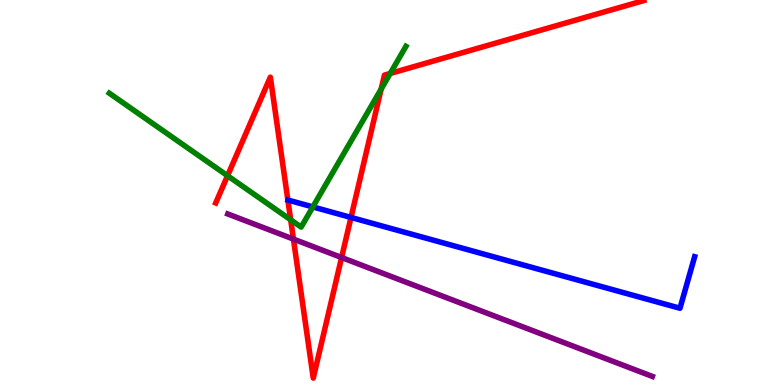[{'lines': ['blue', 'red'], 'intersections': [{'x': 4.53, 'y': 4.35}]}, {'lines': ['green', 'red'], 'intersections': [{'x': 2.94, 'y': 5.44}, {'x': 3.75, 'y': 4.29}, {'x': 4.92, 'y': 7.69}, {'x': 5.04, 'y': 8.09}]}, {'lines': ['purple', 'red'], 'intersections': [{'x': 3.79, 'y': 3.79}, {'x': 4.41, 'y': 3.31}]}, {'lines': ['blue', 'green'], 'intersections': [{'x': 4.04, 'y': 4.63}]}, {'lines': ['blue', 'purple'], 'intersections': []}, {'lines': ['green', 'purple'], 'intersections': []}]